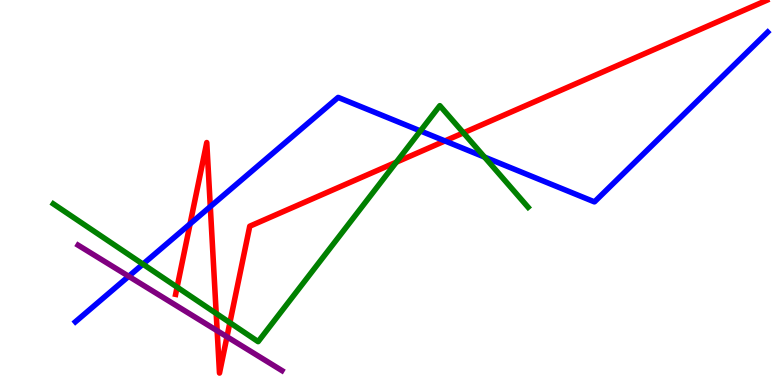[{'lines': ['blue', 'red'], 'intersections': [{'x': 2.45, 'y': 4.18}, {'x': 2.71, 'y': 4.63}, {'x': 5.74, 'y': 6.34}]}, {'lines': ['green', 'red'], 'intersections': [{'x': 2.29, 'y': 2.54}, {'x': 2.79, 'y': 1.86}, {'x': 2.97, 'y': 1.62}, {'x': 5.11, 'y': 5.79}, {'x': 5.98, 'y': 6.55}]}, {'lines': ['purple', 'red'], 'intersections': [{'x': 2.8, 'y': 1.41}, {'x': 2.93, 'y': 1.25}]}, {'lines': ['blue', 'green'], 'intersections': [{'x': 1.84, 'y': 3.14}, {'x': 5.42, 'y': 6.6}, {'x': 6.25, 'y': 5.92}]}, {'lines': ['blue', 'purple'], 'intersections': [{'x': 1.66, 'y': 2.82}]}, {'lines': ['green', 'purple'], 'intersections': []}]